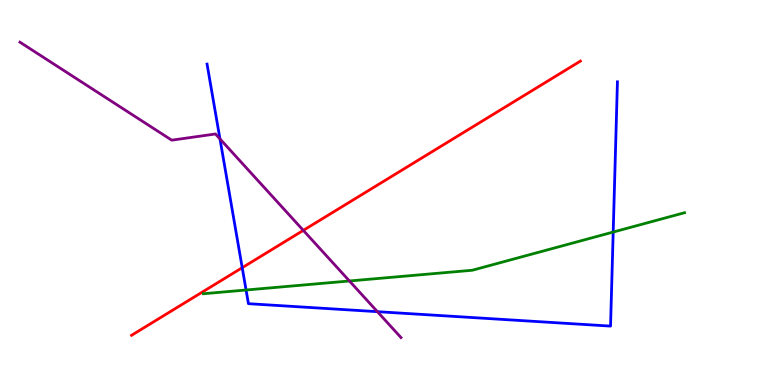[{'lines': ['blue', 'red'], 'intersections': [{'x': 3.13, 'y': 3.05}]}, {'lines': ['green', 'red'], 'intersections': []}, {'lines': ['purple', 'red'], 'intersections': [{'x': 3.91, 'y': 4.02}]}, {'lines': ['blue', 'green'], 'intersections': [{'x': 3.18, 'y': 2.47}, {'x': 7.91, 'y': 3.97}]}, {'lines': ['blue', 'purple'], 'intersections': [{'x': 2.84, 'y': 6.39}, {'x': 4.87, 'y': 1.9}]}, {'lines': ['green', 'purple'], 'intersections': [{'x': 4.51, 'y': 2.7}]}]